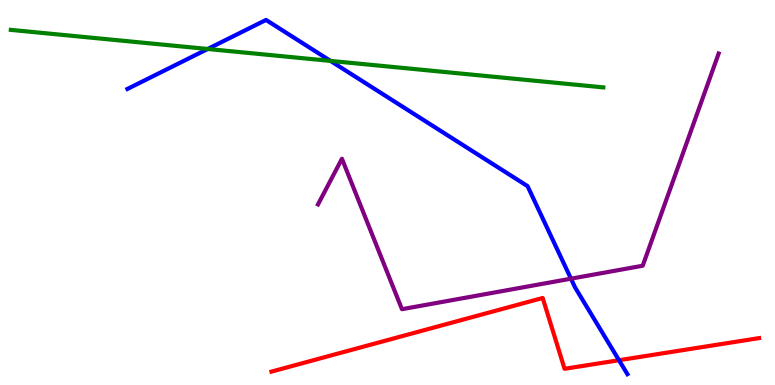[{'lines': ['blue', 'red'], 'intersections': [{'x': 7.99, 'y': 0.644}]}, {'lines': ['green', 'red'], 'intersections': []}, {'lines': ['purple', 'red'], 'intersections': []}, {'lines': ['blue', 'green'], 'intersections': [{'x': 2.68, 'y': 8.73}, {'x': 4.26, 'y': 8.42}]}, {'lines': ['blue', 'purple'], 'intersections': [{'x': 7.37, 'y': 2.76}]}, {'lines': ['green', 'purple'], 'intersections': []}]